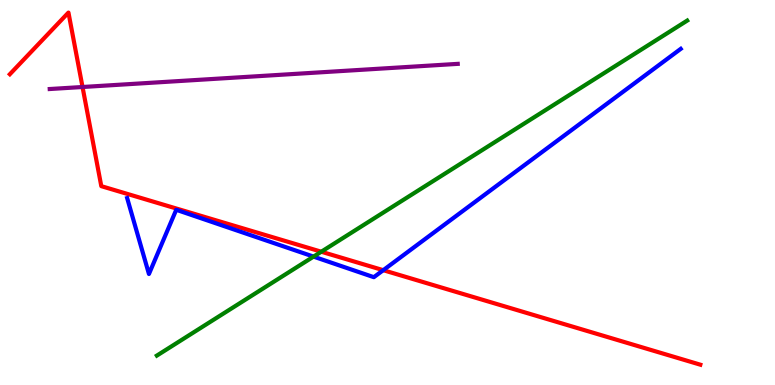[{'lines': ['blue', 'red'], 'intersections': [{'x': 4.95, 'y': 2.98}]}, {'lines': ['green', 'red'], 'intersections': [{'x': 4.15, 'y': 3.46}]}, {'lines': ['purple', 'red'], 'intersections': [{'x': 1.07, 'y': 7.74}]}, {'lines': ['blue', 'green'], 'intersections': [{'x': 4.05, 'y': 3.33}]}, {'lines': ['blue', 'purple'], 'intersections': []}, {'lines': ['green', 'purple'], 'intersections': []}]